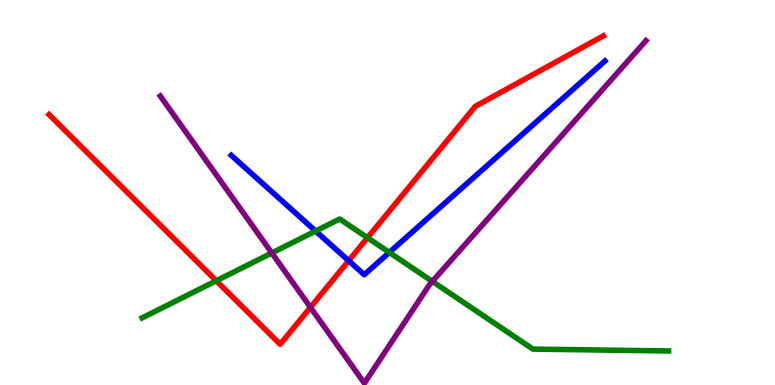[{'lines': ['blue', 'red'], 'intersections': [{'x': 4.5, 'y': 3.23}]}, {'lines': ['green', 'red'], 'intersections': [{'x': 2.79, 'y': 2.71}, {'x': 4.74, 'y': 3.82}]}, {'lines': ['purple', 'red'], 'intersections': [{'x': 4.01, 'y': 2.02}]}, {'lines': ['blue', 'green'], 'intersections': [{'x': 4.07, 'y': 4.0}, {'x': 5.02, 'y': 3.44}]}, {'lines': ['blue', 'purple'], 'intersections': []}, {'lines': ['green', 'purple'], 'intersections': [{'x': 3.51, 'y': 3.43}, {'x': 5.58, 'y': 2.69}]}]